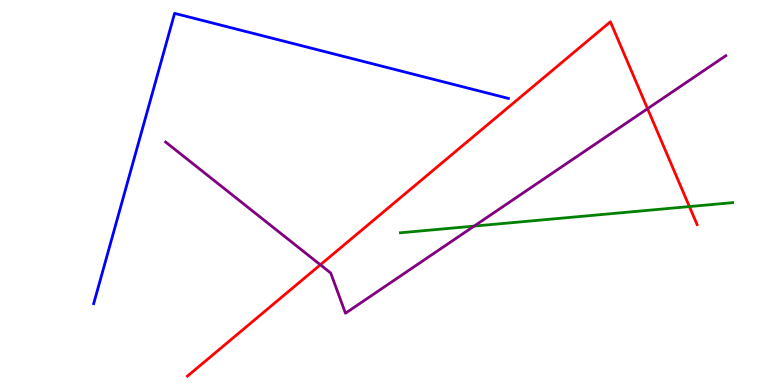[{'lines': ['blue', 'red'], 'intersections': []}, {'lines': ['green', 'red'], 'intersections': [{'x': 8.9, 'y': 4.63}]}, {'lines': ['purple', 'red'], 'intersections': [{'x': 4.13, 'y': 3.12}, {'x': 8.36, 'y': 7.18}]}, {'lines': ['blue', 'green'], 'intersections': []}, {'lines': ['blue', 'purple'], 'intersections': []}, {'lines': ['green', 'purple'], 'intersections': [{'x': 6.12, 'y': 4.13}]}]